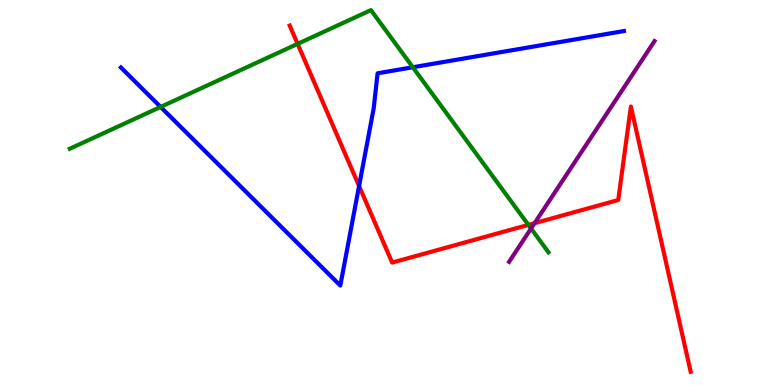[{'lines': ['blue', 'red'], 'intersections': [{'x': 4.63, 'y': 5.17}]}, {'lines': ['green', 'red'], 'intersections': [{'x': 3.84, 'y': 8.86}, {'x': 6.82, 'y': 4.16}]}, {'lines': ['purple', 'red'], 'intersections': [{'x': 6.9, 'y': 4.2}]}, {'lines': ['blue', 'green'], 'intersections': [{'x': 2.07, 'y': 7.22}, {'x': 5.33, 'y': 8.25}]}, {'lines': ['blue', 'purple'], 'intersections': []}, {'lines': ['green', 'purple'], 'intersections': [{'x': 6.85, 'y': 4.06}]}]